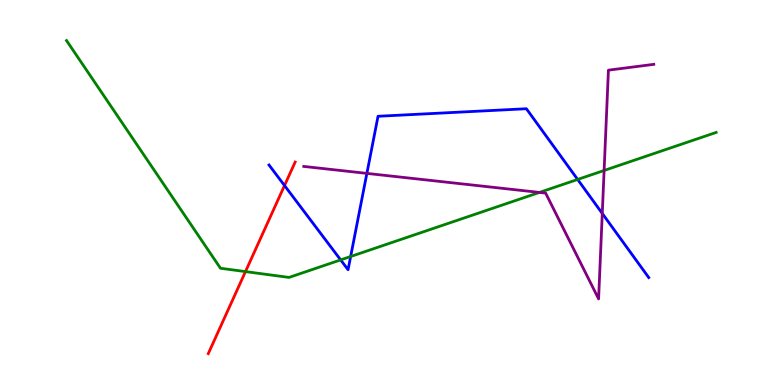[{'lines': ['blue', 'red'], 'intersections': [{'x': 3.67, 'y': 5.18}]}, {'lines': ['green', 'red'], 'intersections': [{'x': 3.17, 'y': 2.95}]}, {'lines': ['purple', 'red'], 'intersections': []}, {'lines': ['blue', 'green'], 'intersections': [{'x': 4.4, 'y': 3.25}, {'x': 4.52, 'y': 3.34}, {'x': 7.45, 'y': 5.34}]}, {'lines': ['blue', 'purple'], 'intersections': [{'x': 4.73, 'y': 5.5}, {'x': 7.77, 'y': 4.46}]}, {'lines': ['green', 'purple'], 'intersections': [{'x': 6.96, 'y': 5.0}, {'x': 7.8, 'y': 5.57}]}]